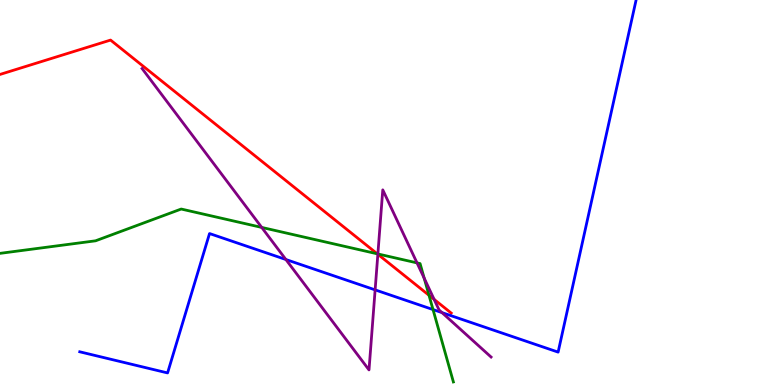[{'lines': ['blue', 'red'], 'intersections': []}, {'lines': ['green', 'red'], 'intersections': [{'x': 4.87, 'y': 3.41}, {'x': 5.54, 'y': 2.33}]}, {'lines': ['purple', 'red'], 'intersections': [{'x': 4.88, 'y': 3.4}, {'x': 5.6, 'y': 2.22}]}, {'lines': ['blue', 'green'], 'intersections': [{'x': 5.59, 'y': 1.96}]}, {'lines': ['blue', 'purple'], 'intersections': [{'x': 3.69, 'y': 3.26}, {'x': 4.84, 'y': 2.47}, {'x': 5.7, 'y': 1.88}]}, {'lines': ['green', 'purple'], 'intersections': [{'x': 3.38, 'y': 4.09}, {'x': 4.88, 'y': 3.4}, {'x': 5.38, 'y': 3.17}, {'x': 5.47, 'y': 2.77}]}]